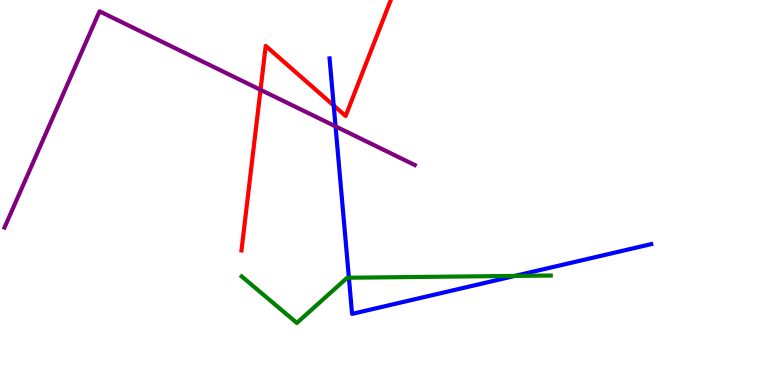[{'lines': ['blue', 'red'], 'intersections': [{'x': 4.31, 'y': 7.26}]}, {'lines': ['green', 'red'], 'intersections': []}, {'lines': ['purple', 'red'], 'intersections': [{'x': 3.36, 'y': 7.67}]}, {'lines': ['blue', 'green'], 'intersections': [{'x': 4.5, 'y': 2.79}, {'x': 6.64, 'y': 2.83}]}, {'lines': ['blue', 'purple'], 'intersections': [{'x': 4.33, 'y': 6.72}]}, {'lines': ['green', 'purple'], 'intersections': []}]